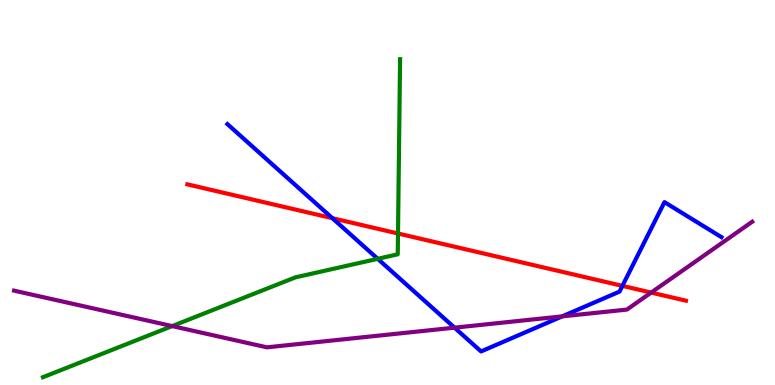[{'lines': ['blue', 'red'], 'intersections': [{'x': 4.29, 'y': 4.33}, {'x': 8.03, 'y': 2.57}]}, {'lines': ['green', 'red'], 'intersections': [{'x': 5.14, 'y': 3.94}]}, {'lines': ['purple', 'red'], 'intersections': [{'x': 8.4, 'y': 2.4}]}, {'lines': ['blue', 'green'], 'intersections': [{'x': 4.87, 'y': 3.28}]}, {'lines': ['blue', 'purple'], 'intersections': [{'x': 5.86, 'y': 1.49}, {'x': 7.25, 'y': 1.78}]}, {'lines': ['green', 'purple'], 'intersections': [{'x': 2.22, 'y': 1.53}]}]